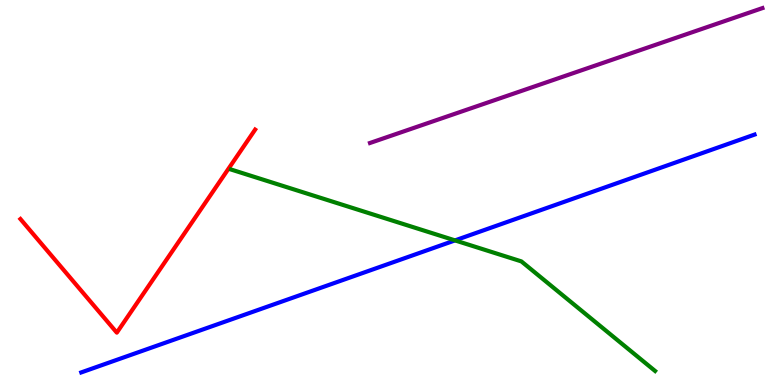[{'lines': ['blue', 'red'], 'intersections': []}, {'lines': ['green', 'red'], 'intersections': []}, {'lines': ['purple', 'red'], 'intersections': []}, {'lines': ['blue', 'green'], 'intersections': [{'x': 5.87, 'y': 3.76}]}, {'lines': ['blue', 'purple'], 'intersections': []}, {'lines': ['green', 'purple'], 'intersections': []}]